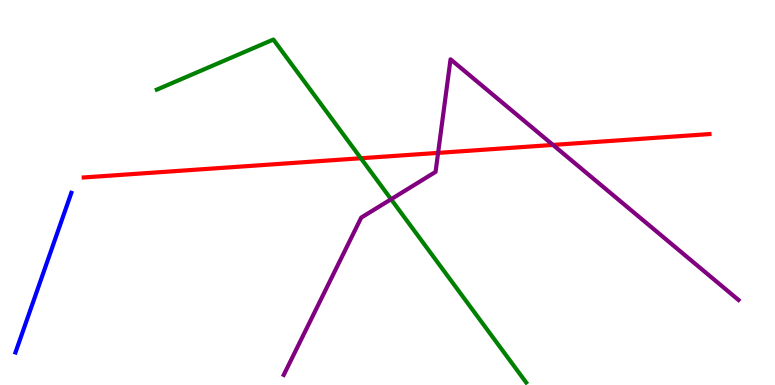[{'lines': ['blue', 'red'], 'intersections': []}, {'lines': ['green', 'red'], 'intersections': [{'x': 4.66, 'y': 5.89}]}, {'lines': ['purple', 'red'], 'intersections': [{'x': 5.65, 'y': 6.03}, {'x': 7.14, 'y': 6.24}]}, {'lines': ['blue', 'green'], 'intersections': []}, {'lines': ['blue', 'purple'], 'intersections': []}, {'lines': ['green', 'purple'], 'intersections': [{'x': 5.05, 'y': 4.82}]}]